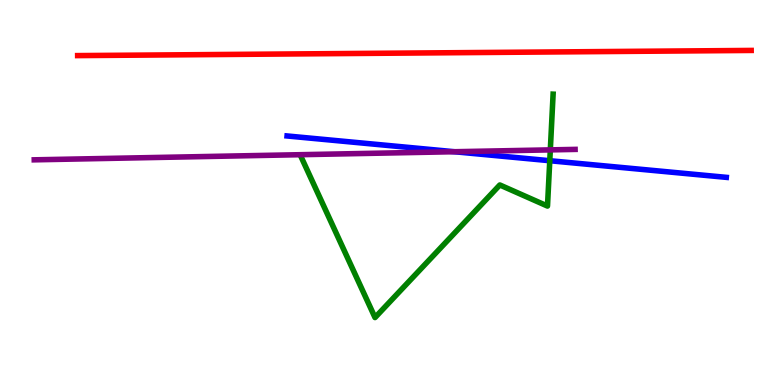[{'lines': ['blue', 'red'], 'intersections': []}, {'lines': ['green', 'red'], 'intersections': []}, {'lines': ['purple', 'red'], 'intersections': []}, {'lines': ['blue', 'green'], 'intersections': [{'x': 7.09, 'y': 5.83}]}, {'lines': ['blue', 'purple'], 'intersections': [{'x': 5.86, 'y': 6.06}]}, {'lines': ['green', 'purple'], 'intersections': [{'x': 7.1, 'y': 6.11}]}]